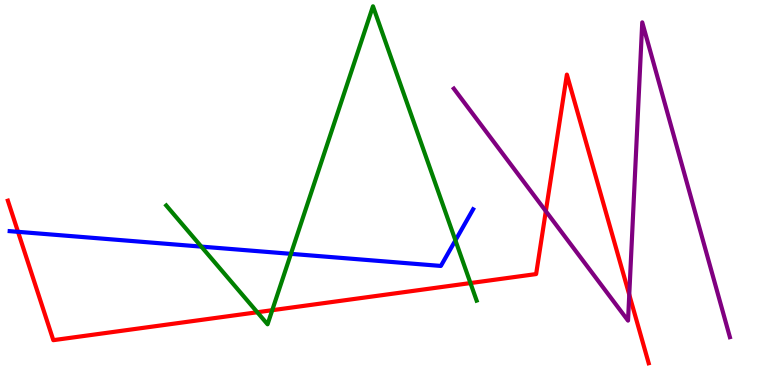[{'lines': ['blue', 'red'], 'intersections': [{'x': 0.232, 'y': 3.98}]}, {'lines': ['green', 'red'], 'intersections': [{'x': 3.32, 'y': 1.89}, {'x': 3.51, 'y': 1.94}, {'x': 6.07, 'y': 2.65}]}, {'lines': ['purple', 'red'], 'intersections': [{'x': 7.04, 'y': 4.52}, {'x': 8.12, 'y': 2.35}]}, {'lines': ['blue', 'green'], 'intersections': [{'x': 2.6, 'y': 3.59}, {'x': 3.75, 'y': 3.41}, {'x': 5.88, 'y': 3.76}]}, {'lines': ['blue', 'purple'], 'intersections': []}, {'lines': ['green', 'purple'], 'intersections': []}]